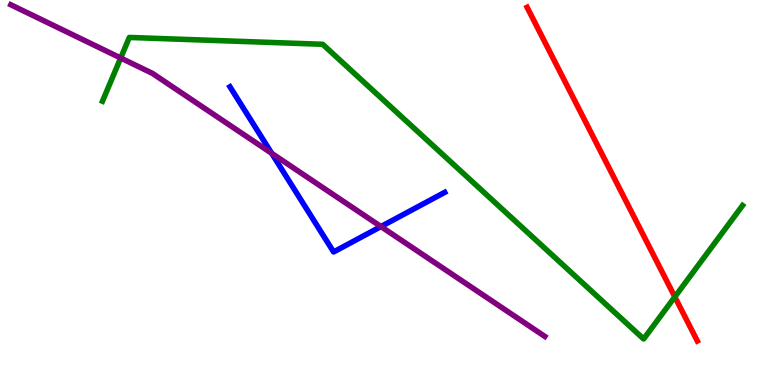[{'lines': ['blue', 'red'], 'intersections': []}, {'lines': ['green', 'red'], 'intersections': [{'x': 8.71, 'y': 2.29}]}, {'lines': ['purple', 'red'], 'intersections': []}, {'lines': ['blue', 'green'], 'intersections': []}, {'lines': ['blue', 'purple'], 'intersections': [{'x': 3.51, 'y': 6.02}, {'x': 4.92, 'y': 4.12}]}, {'lines': ['green', 'purple'], 'intersections': [{'x': 1.56, 'y': 8.49}]}]